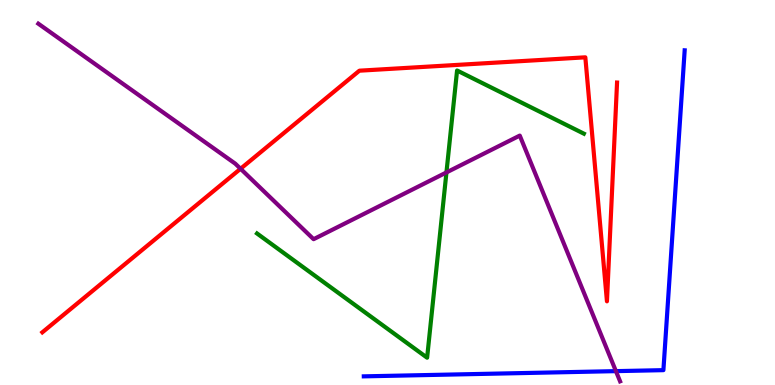[{'lines': ['blue', 'red'], 'intersections': []}, {'lines': ['green', 'red'], 'intersections': []}, {'lines': ['purple', 'red'], 'intersections': [{'x': 3.1, 'y': 5.62}]}, {'lines': ['blue', 'green'], 'intersections': []}, {'lines': ['blue', 'purple'], 'intersections': [{'x': 7.95, 'y': 0.36}]}, {'lines': ['green', 'purple'], 'intersections': [{'x': 5.76, 'y': 5.52}]}]